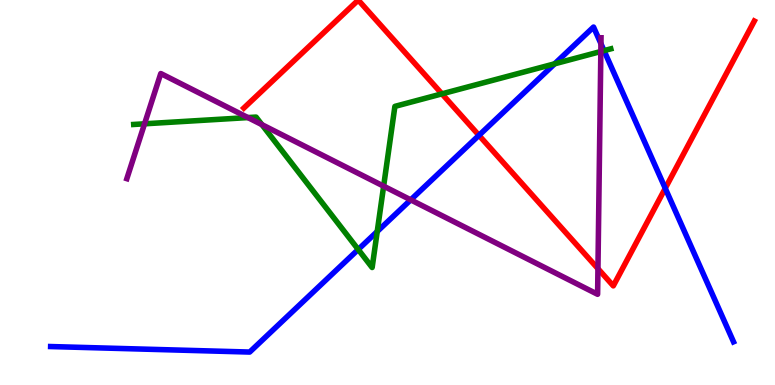[{'lines': ['blue', 'red'], 'intersections': [{'x': 6.18, 'y': 6.48}, {'x': 8.58, 'y': 5.11}]}, {'lines': ['green', 'red'], 'intersections': [{'x': 5.7, 'y': 7.56}]}, {'lines': ['purple', 'red'], 'intersections': [{'x': 7.72, 'y': 3.02}]}, {'lines': ['blue', 'green'], 'intersections': [{'x': 4.62, 'y': 3.52}, {'x': 4.87, 'y': 3.99}, {'x': 7.16, 'y': 8.34}, {'x': 7.79, 'y': 8.68}]}, {'lines': ['blue', 'purple'], 'intersections': [{'x': 5.3, 'y': 4.81}, {'x': 7.75, 'y': 8.86}]}, {'lines': ['green', 'purple'], 'intersections': [{'x': 1.87, 'y': 6.78}, {'x': 3.2, 'y': 6.95}, {'x': 3.38, 'y': 6.76}, {'x': 4.95, 'y': 5.16}, {'x': 7.75, 'y': 8.66}]}]